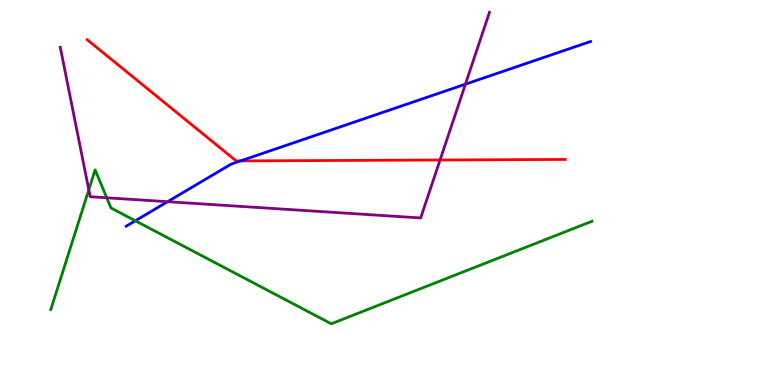[{'lines': ['blue', 'red'], 'intersections': [{'x': 3.1, 'y': 5.82}]}, {'lines': ['green', 'red'], 'intersections': []}, {'lines': ['purple', 'red'], 'intersections': [{'x': 5.68, 'y': 5.84}]}, {'lines': ['blue', 'green'], 'intersections': [{'x': 1.75, 'y': 4.27}]}, {'lines': ['blue', 'purple'], 'intersections': [{'x': 2.16, 'y': 4.76}, {'x': 6.01, 'y': 7.81}]}, {'lines': ['green', 'purple'], 'intersections': [{'x': 1.15, 'y': 5.07}, {'x': 1.38, 'y': 4.86}]}]